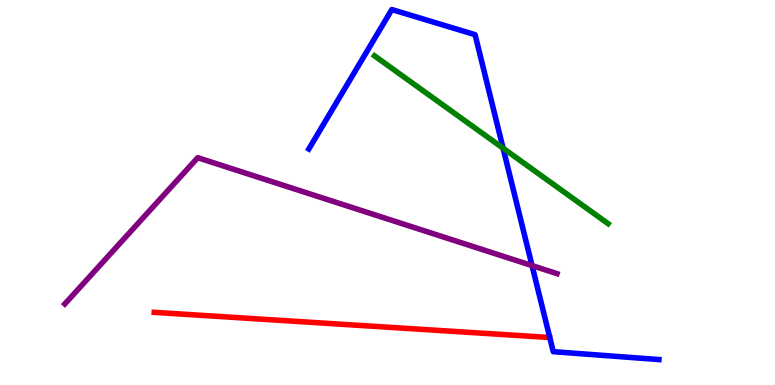[{'lines': ['blue', 'red'], 'intersections': []}, {'lines': ['green', 'red'], 'intersections': []}, {'lines': ['purple', 'red'], 'intersections': []}, {'lines': ['blue', 'green'], 'intersections': [{'x': 6.49, 'y': 6.15}]}, {'lines': ['blue', 'purple'], 'intersections': [{'x': 6.86, 'y': 3.1}]}, {'lines': ['green', 'purple'], 'intersections': []}]